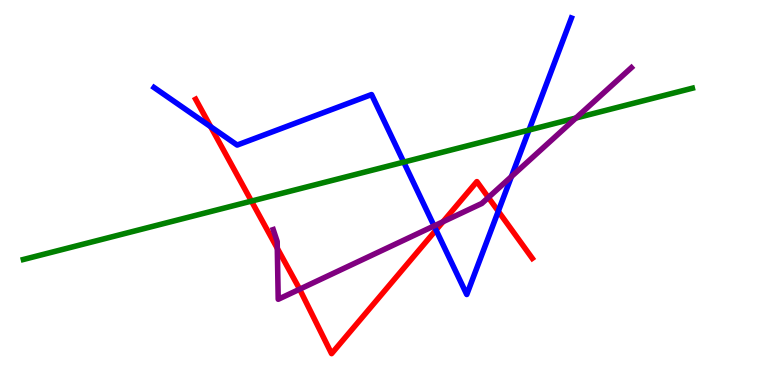[{'lines': ['blue', 'red'], 'intersections': [{'x': 2.72, 'y': 6.71}, {'x': 5.63, 'y': 4.03}, {'x': 6.43, 'y': 4.51}]}, {'lines': ['green', 'red'], 'intersections': [{'x': 3.24, 'y': 4.78}]}, {'lines': ['purple', 'red'], 'intersections': [{'x': 3.58, 'y': 3.55}, {'x': 3.87, 'y': 2.49}, {'x': 5.72, 'y': 4.24}, {'x': 6.3, 'y': 4.87}]}, {'lines': ['blue', 'green'], 'intersections': [{'x': 5.21, 'y': 5.79}, {'x': 6.83, 'y': 6.62}]}, {'lines': ['blue', 'purple'], 'intersections': [{'x': 5.6, 'y': 4.13}, {'x': 6.6, 'y': 5.41}]}, {'lines': ['green', 'purple'], 'intersections': [{'x': 7.43, 'y': 6.93}]}]